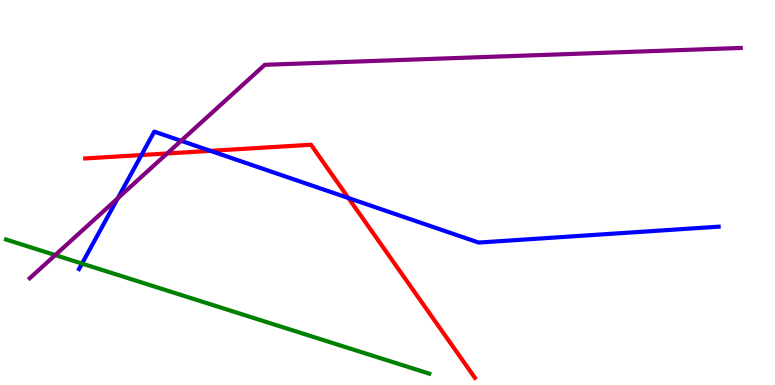[{'lines': ['blue', 'red'], 'intersections': [{'x': 1.83, 'y': 5.97}, {'x': 2.72, 'y': 6.08}, {'x': 4.5, 'y': 4.86}]}, {'lines': ['green', 'red'], 'intersections': []}, {'lines': ['purple', 'red'], 'intersections': [{'x': 2.16, 'y': 6.01}]}, {'lines': ['blue', 'green'], 'intersections': [{'x': 1.06, 'y': 3.15}]}, {'lines': ['blue', 'purple'], 'intersections': [{'x': 1.52, 'y': 4.85}, {'x': 2.34, 'y': 6.34}]}, {'lines': ['green', 'purple'], 'intersections': [{'x': 0.713, 'y': 3.37}]}]